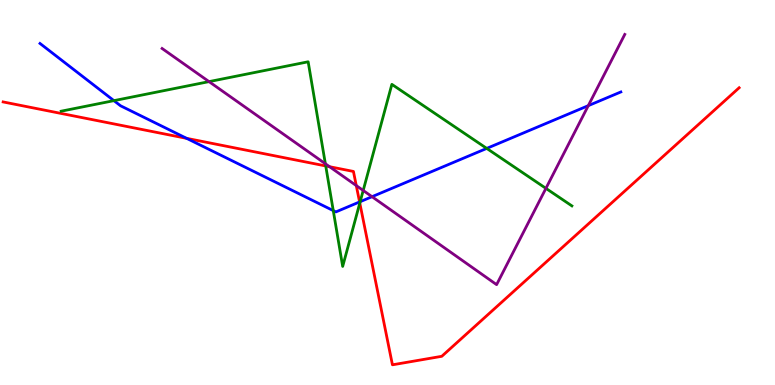[{'lines': ['blue', 'red'], 'intersections': [{'x': 2.41, 'y': 6.41}, {'x': 4.64, 'y': 4.76}]}, {'lines': ['green', 'red'], 'intersections': [{'x': 4.2, 'y': 5.69}, {'x': 4.64, 'y': 4.73}]}, {'lines': ['purple', 'red'], 'intersections': [{'x': 4.25, 'y': 5.67}, {'x': 4.6, 'y': 5.18}]}, {'lines': ['blue', 'green'], 'intersections': [{'x': 1.47, 'y': 7.39}, {'x': 4.3, 'y': 4.53}, {'x': 4.65, 'y': 4.76}, {'x': 6.28, 'y': 6.15}]}, {'lines': ['blue', 'purple'], 'intersections': [{'x': 4.8, 'y': 4.89}, {'x': 7.59, 'y': 7.26}]}, {'lines': ['green', 'purple'], 'intersections': [{'x': 2.7, 'y': 7.88}, {'x': 4.2, 'y': 5.75}, {'x': 4.69, 'y': 5.05}, {'x': 7.04, 'y': 5.11}]}]